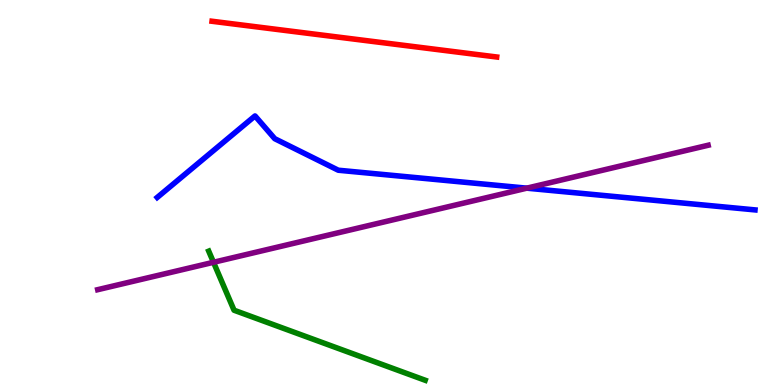[{'lines': ['blue', 'red'], 'intersections': []}, {'lines': ['green', 'red'], 'intersections': []}, {'lines': ['purple', 'red'], 'intersections': []}, {'lines': ['blue', 'green'], 'intersections': []}, {'lines': ['blue', 'purple'], 'intersections': [{'x': 6.8, 'y': 5.11}]}, {'lines': ['green', 'purple'], 'intersections': [{'x': 2.75, 'y': 3.19}]}]